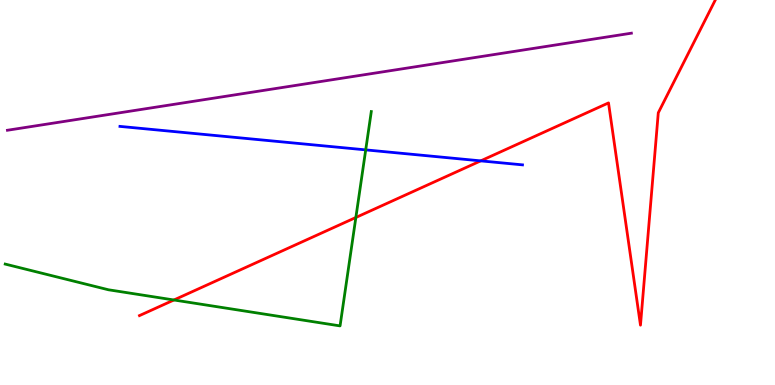[{'lines': ['blue', 'red'], 'intersections': [{'x': 6.2, 'y': 5.82}]}, {'lines': ['green', 'red'], 'intersections': [{'x': 2.24, 'y': 2.21}, {'x': 4.59, 'y': 4.35}]}, {'lines': ['purple', 'red'], 'intersections': []}, {'lines': ['blue', 'green'], 'intersections': [{'x': 4.72, 'y': 6.11}]}, {'lines': ['blue', 'purple'], 'intersections': []}, {'lines': ['green', 'purple'], 'intersections': []}]